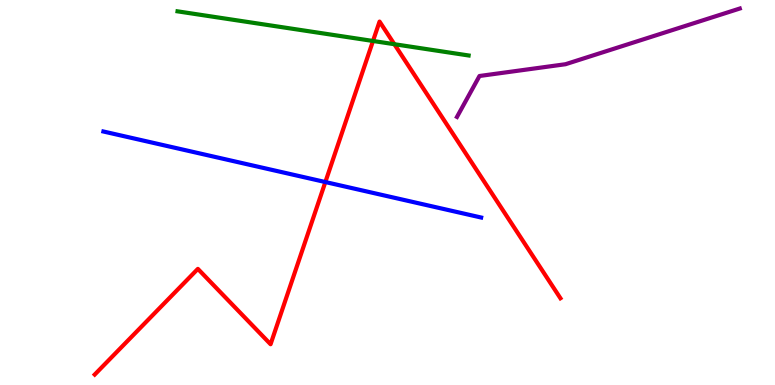[{'lines': ['blue', 'red'], 'intersections': [{'x': 4.2, 'y': 5.27}]}, {'lines': ['green', 'red'], 'intersections': [{'x': 4.81, 'y': 8.94}, {'x': 5.09, 'y': 8.85}]}, {'lines': ['purple', 'red'], 'intersections': []}, {'lines': ['blue', 'green'], 'intersections': []}, {'lines': ['blue', 'purple'], 'intersections': []}, {'lines': ['green', 'purple'], 'intersections': []}]